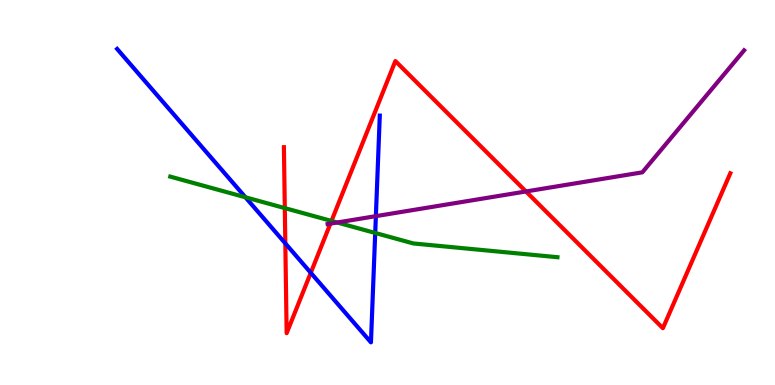[{'lines': ['blue', 'red'], 'intersections': [{'x': 3.68, 'y': 3.68}, {'x': 4.01, 'y': 2.91}]}, {'lines': ['green', 'red'], 'intersections': [{'x': 3.67, 'y': 4.59}, {'x': 4.28, 'y': 4.26}]}, {'lines': ['purple', 'red'], 'intersections': [{'x': 4.26, 'y': 4.19}, {'x': 6.79, 'y': 5.03}]}, {'lines': ['blue', 'green'], 'intersections': [{'x': 3.17, 'y': 4.88}, {'x': 4.84, 'y': 3.95}]}, {'lines': ['blue', 'purple'], 'intersections': [{'x': 4.85, 'y': 4.39}]}, {'lines': ['green', 'purple'], 'intersections': [{'x': 4.35, 'y': 4.22}]}]